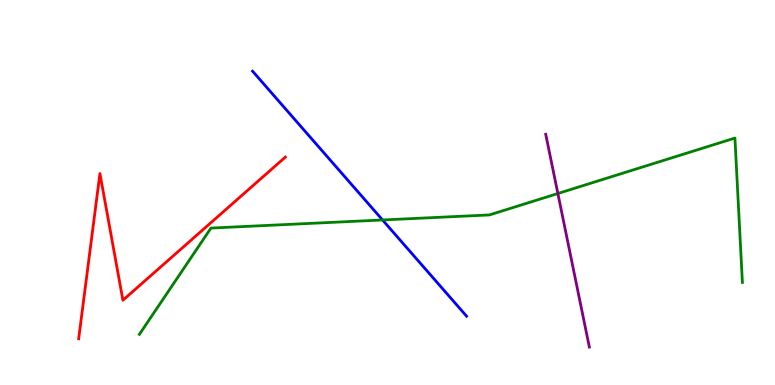[{'lines': ['blue', 'red'], 'intersections': []}, {'lines': ['green', 'red'], 'intersections': []}, {'lines': ['purple', 'red'], 'intersections': []}, {'lines': ['blue', 'green'], 'intersections': [{'x': 4.94, 'y': 4.29}]}, {'lines': ['blue', 'purple'], 'intersections': []}, {'lines': ['green', 'purple'], 'intersections': [{'x': 7.2, 'y': 4.97}]}]